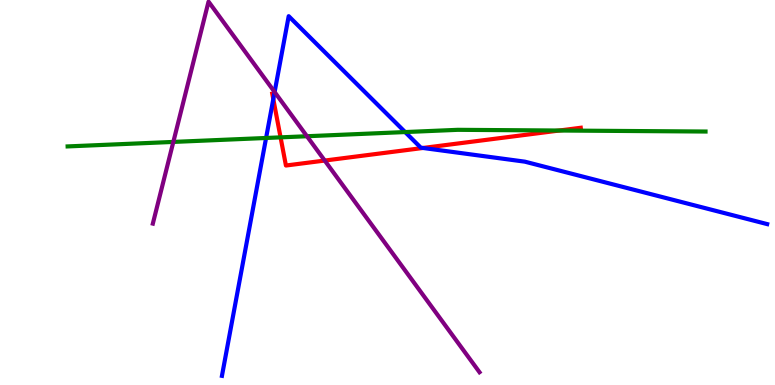[{'lines': ['blue', 'red'], 'intersections': [{'x': 3.53, 'y': 7.43}, {'x': 5.46, 'y': 6.16}]}, {'lines': ['green', 'red'], 'intersections': [{'x': 3.62, 'y': 6.43}, {'x': 7.22, 'y': 6.61}]}, {'lines': ['purple', 'red'], 'intersections': [{'x': 4.19, 'y': 5.83}]}, {'lines': ['blue', 'green'], 'intersections': [{'x': 3.43, 'y': 6.42}, {'x': 5.23, 'y': 6.57}]}, {'lines': ['blue', 'purple'], 'intersections': [{'x': 3.54, 'y': 7.61}]}, {'lines': ['green', 'purple'], 'intersections': [{'x': 2.24, 'y': 6.31}, {'x': 3.96, 'y': 6.46}]}]